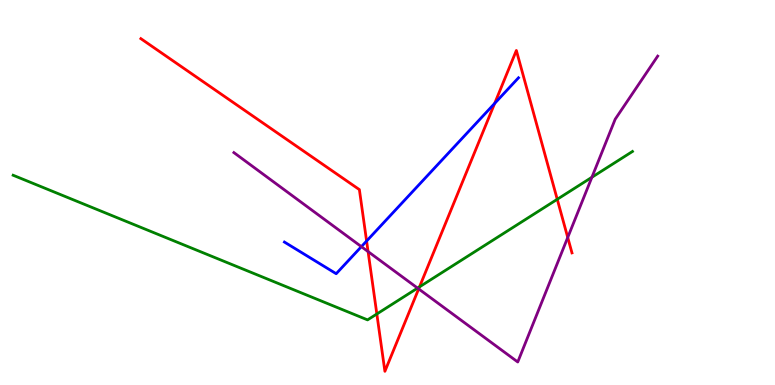[{'lines': ['blue', 'red'], 'intersections': [{'x': 4.73, 'y': 3.74}, {'x': 6.38, 'y': 7.31}]}, {'lines': ['green', 'red'], 'intersections': [{'x': 4.86, 'y': 1.84}, {'x': 5.41, 'y': 2.55}, {'x': 7.19, 'y': 4.82}]}, {'lines': ['purple', 'red'], 'intersections': [{'x': 4.75, 'y': 3.47}, {'x': 5.4, 'y': 2.5}, {'x': 7.33, 'y': 3.83}]}, {'lines': ['blue', 'green'], 'intersections': []}, {'lines': ['blue', 'purple'], 'intersections': [{'x': 4.66, 'y': 3.59}]}, {'lines': ['green', 'purple'], 'intersections': [{'x': 5.39, 'y': 2.52}, {'x': 7.64, 'y': 5.4}]}]